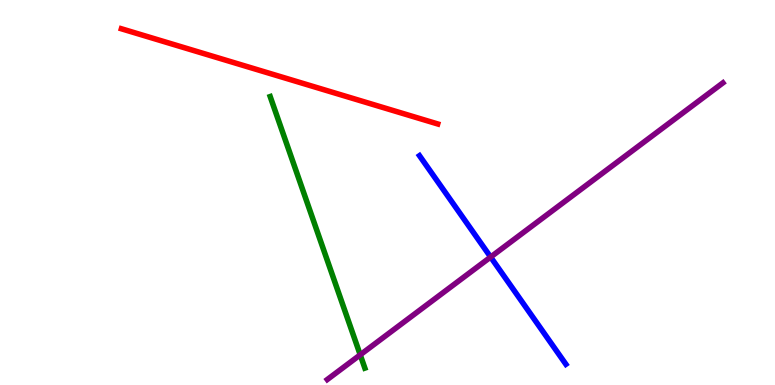[{'lines': ['blue', 'red'], 'intersections': []}, {'lines': ['green', 'red'], 'intersections': []}, {'lines': ['purple', 'red'], 'intersections': []}, {'lines': ['blue', 'green'], 'intersections': []}, {'lines': ['blue', 'purple'], 'intersections': [{'x': 6.33, 'y': 3.32}]}, {'lines': ['green', 'purple'], 'intersections': [{'x': 4.65, 'y': 0.784}]}]